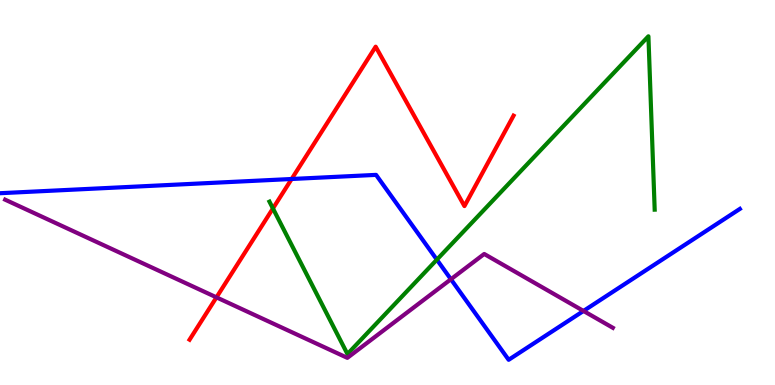[{'lines': ['blue', 'red'], 'intersections': [{'x': 3.76, 'y': 5.35}]}, {'lines': ['green', 'red'], 'intersections': [{'x': 3.52, 'y': 4.59}]}, {'lines': ['purple', 'red'], 'intersections': [{'x': 2.79, 'y': 2.28}]}, {'lines': ['blue', 'green'], 'intersections': [{'x': 5.64, 'y': 3.26}]}, {'lines': ['blue', 'purple'], 'intersections': [{'x': 5.82, 'y': 2.75}, {'x': 7.53, 'y': 1.92}]}, {'lines': ['green', 'purple'], 'intersections': []}]